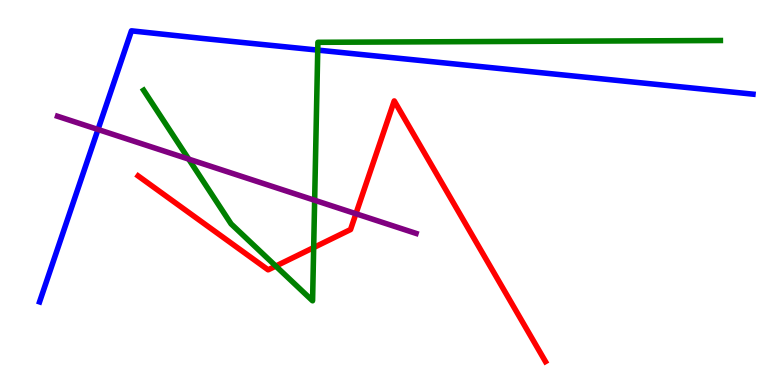[{'lines': ['blue', 'red'], 'intersections': []}, {'lines': ['green', 'red'], 'intersections': [{'x': 3.56, 'y': 3.09}, {'x': 4.05, 'y': 3.57}]}, {'lines': ['purple', 'red'], 'intersections': [{'x': 4.59, 'y': 4.45}]}, {'lines': ['blue', 'green'], 'intersections': [{'x': 4.1, 'y': 8.7}]}, {'lines': ['blue', 'purple'], 'intersections': [{'x': 1.26, 'y': 6.64}]}, {'lines': ['green', 'purple'], 'intersections': [{'x': 2.43, 'y': 5.87}, {'x': 4.06, 'y': 4.8}]}]